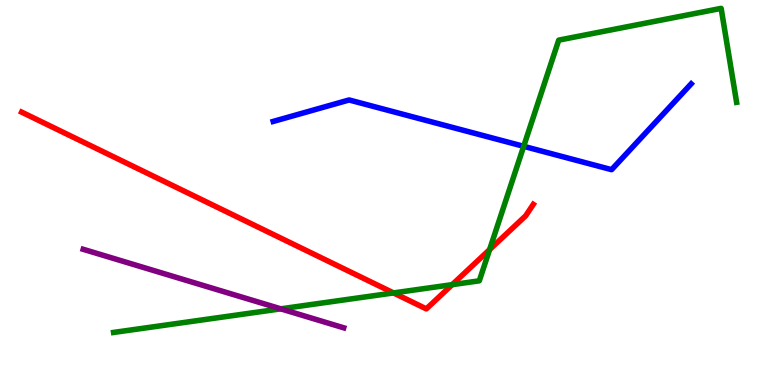[{'lines': ['blue', 'red'], 'intersections': []}, {'lines': ['green', 'red'], 'intersections': [{'x': 5.08, 'y': 2.39}, {'x': 5.83, 'y': 2.61}, {'x': 6.32, 'y': 3.52}]}, {'lines': ['purple', 'red'], 'intersections': []}, {'lines': ['blue', 'green'], 'intersections': [{'x': 6.76, 'y': 6.2}]}, {'lines': ['blue', 'purple'], 'intersections': []}, {'lines': ['green', 'purple'], 'intersections': [{'x': 3.62, 'y': 1.98}]}]